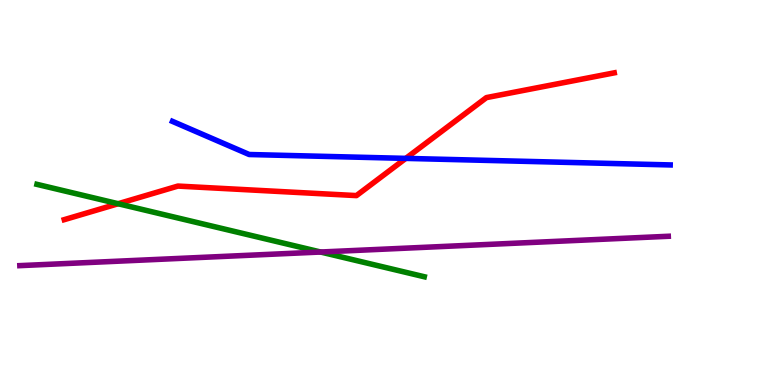[{'lines': ['blue', 'red'], 'intersections': [{'x': 5.24, 'y': 5.89}]}, {'lines': ['green', 'red'], 'intersections': [{'x': 1.52, 'y': 4.71}]}, {'lines': ['purple', 'red'], 'intersections': []}, {'lines': ['blue', 'green'], 'intersections': []}, {'lines': ['blue', 'purple'], 'intersections': []}, {'lines': ['green', 'purple'], 'intersections': [{'x': 4.14, 'y': 3.45}]}]